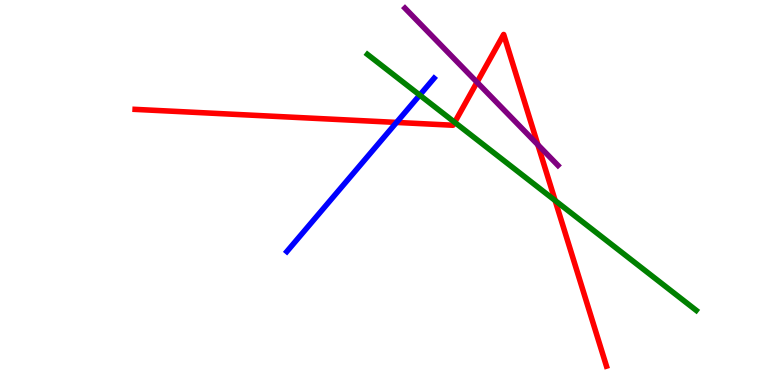[{'lines': ['blue', 'red'], 'intersections': [{'x': 5.12, 'y': 6.82}]}, {'lines': ['green', 'red'], 'intersections': [{'x': 5.87, 'y': 6.82}, {'x': 7.16, 'y': 4.79}]}, {'lines': ['purple', 'red'], 'intersections': [{'x': 6.16, 'y': 7.86}, {'x': 6.94, 'y': 6.24}]}, {'lines': ['blue', 'green'], 'intersections': [{'x': 5.42, 'y': 7.53}]}, {'lines': ['blue', 'purple'], 'intersections': []}, {'lines': ['green', 'purple'], 'intersections': []}]